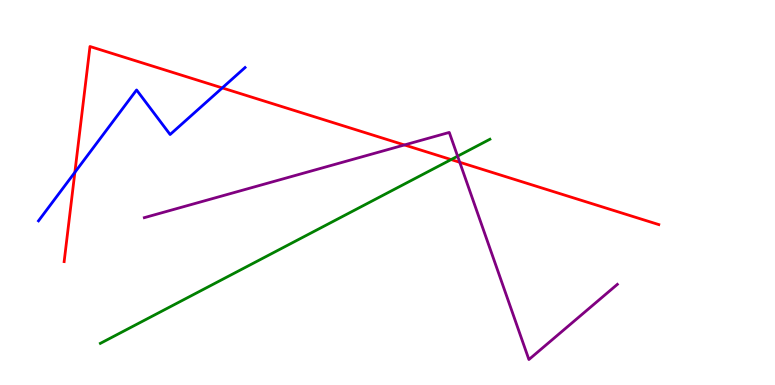[{'lines': ['blue', 'red'], 'intersections': [{'x': 0.966, 'y': 5.52}, {'x': 2.87, 'y': 7.72}]}, {'lines': ['green', 'red'], 'intersections': [{'x': 5.82, 'y': 5.86}]}, {'lines': ['purple', 'red'], 'intersections': [{'x': 5.22, 'y': 6.23}, {'x': 5.93, 'y': 5.79}]}, {'lines': ['blue', 'green'], 'intersections': []}, {'lines': ['blue', 'purple'], 'intersections': []}, {'lines': ['green', 'purple'], 'intersections': [{'x': 5.9, 'y': 5.94}]}]